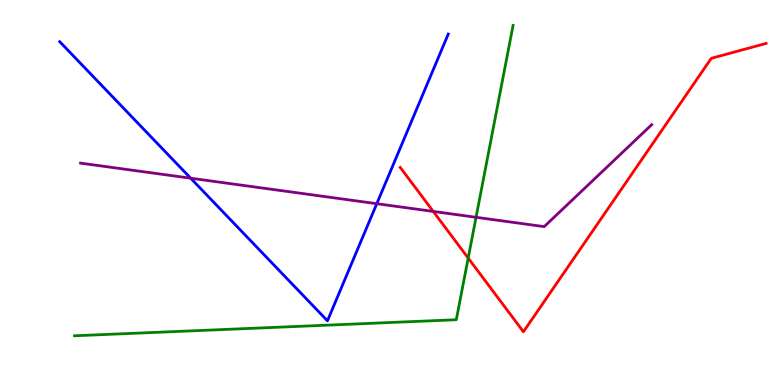[{'lines': ['blue', 'red'], 'intersections': []}, {'lines': ['green', 'red'], 'intersections': [{'x': 6.04, 'y': 3.3}]}, {'lines': ['purple', 'red'], 'intersections': [{'x': 5.59, 'y': 4.51}]}, {'lines': ['blue', 'green'], 'intersections': []}, {'lines': ['blue', 'purple'], 'intersections': [{'x': 2.46, 'y': 5.37}, {'x': 4.86, 'y': 4.71}]}, {'lines': ['green', 'purple'], 'intersections': [{'x': 6.14, 'y': 4.36}]}]